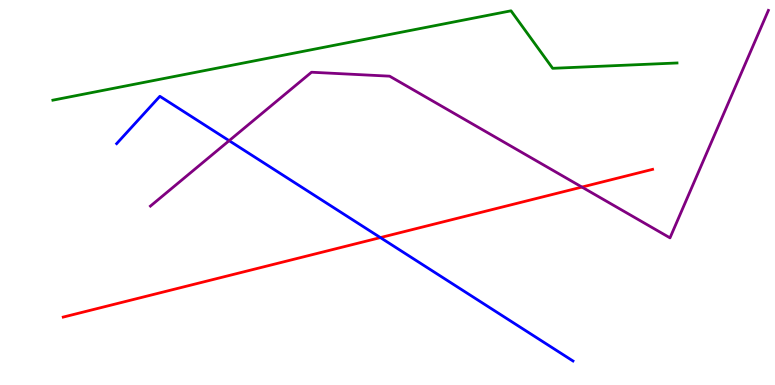[{'lines': ['blue', 'red'], 'intersections': [{'x': 4.91, 'y': 3.83}]}, {'lines': ['green', 'red'], 'intersections': []}, {'lines': ['purple', 'red'], 'intersections': [{'x': 7.51, 'y': 5.14}]}, {'lines': ['blue', 'green'], 'intersections': []}, {'lines': ['blue', 'purple'], 'intersections': [{'x': 2.96, 'y': 6.35}]}, {'lines': ['green', 'purple'], 'intersections': []}]